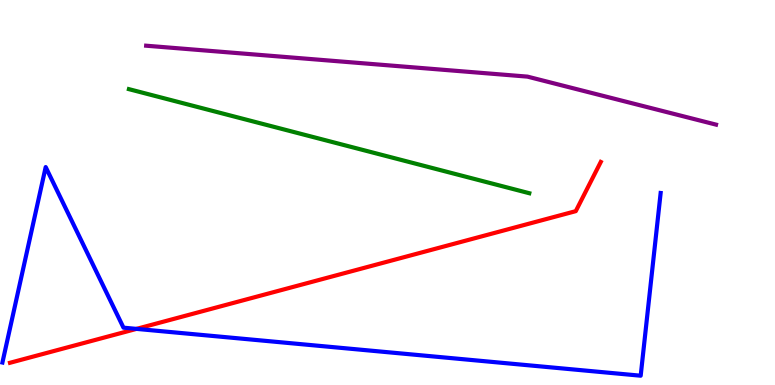[{'lines': ['blue', 'red'], 'intersections': [{'x': 1.76, 'y': 1.46}]}, {'lines': ['green', 'red'], 'intersections': []}, {'lines': ['purple', 'red'], 'intersections': []}, {'lines': ['blue', 'green'], 'intersections': []}, {'lines': ['blue', 'purple'], 'intersections': []}, {'lines': ['green', 'purple'], 'intersections': []}]